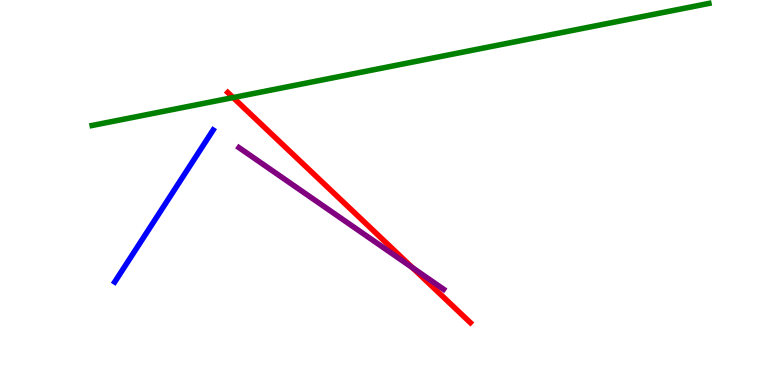[{'lines': ['blue', 'red'], 'intersections': []}, {'lines': ['green', 'red'], 'intersections': [{'x': 3.01, 'y': 7.47}]}, {'lines': ['purple', 'red'], 'intersections': [{'x': 5.32, 'y': 3.05}]}, {'lines': ['blue', 'green'], 'intersections': []}, {'lines': ['blue', 'purple'], 'intersections': []}, {'lines': ['green', 'purple'], 'intersections': []}]